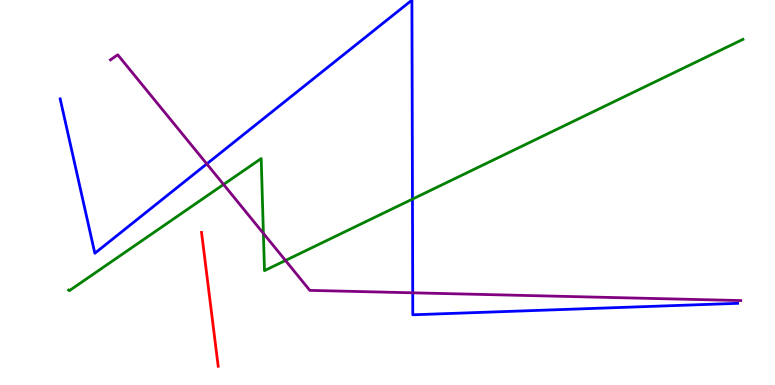[{'lines': ['blue', 'red'], 'intersections': []}, {'lines': ['green', 'red'], 'intersections': []}, {'lines': ['purple', 'red'], 'intersections': []}, {'lines': ['blue', 'green'], 'intersections': [{'x': 5.32, 'y': 4.83}]}, {'lines': ['blue', 'purple'], 'intersections': [{'x': 2.67, 'y': 5.74}, {'x': 5.33, 'y': 2.39}]}, {'lines': ['green', 'purple'], 'intersections': [{'x': 2.88, 'y': 5.21}, {'x': 3.4, 'y': 3.94}, {'x': 3.68, 'y': 3.23}]}]